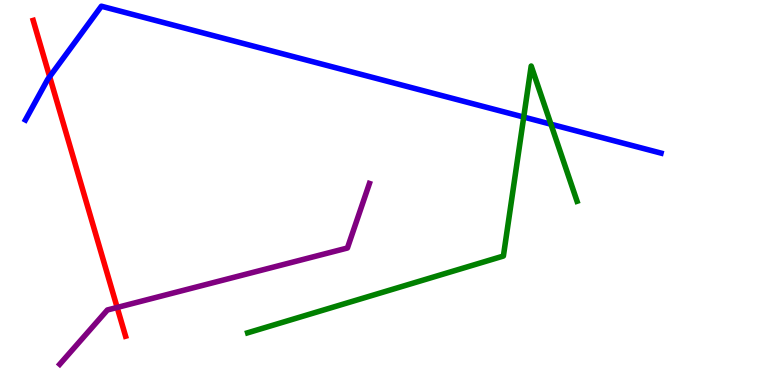[{'lines': ['blue', 'red'], 'intersections': [{'x': 0.641, 'y': 8.01}]}, {'lines': ['green', 'red'], 'intersections': []}, {'lines': ['purple', 'red'], 'intersections': [{'x': 1.51, 'y': 2.01}]}, {'lines': ['blue', 'green'], 'intersections': [{'x': 6.76, 'y': 6.96}, {'x': 7.11, 'y': 6.77}]}, {'lines': ['blue', 'purple'], 'intersections': []}, {'lines': ['green', 'purple'], 'intersections': []}]